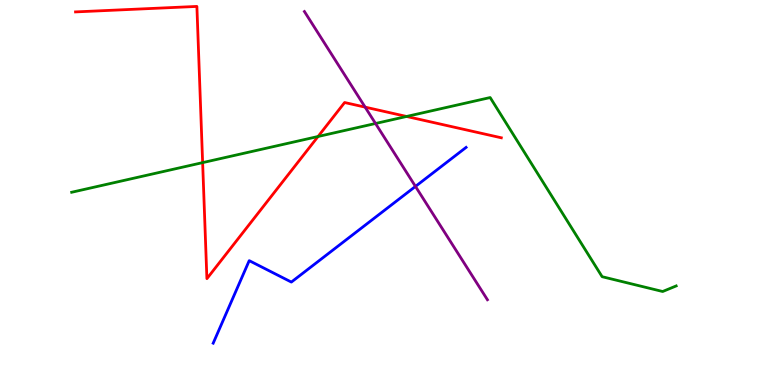[{'lines': ['blue', 'red'], 'intersections': []}, {'lines': ['green', 'red'], 'intersections': [{'x': 2.61, 'y': 5.78}, {'x': 4.1, 'y': 6.45}, {'x': 5.25, 'y': 6.97}]}, {'lines': ['purple', 'red'], 'intersections': [{'x': 4.71, 'y': 7.22}]}, {'lines': ['blue', 'green'], 'intersections': []}, {'lines': ['blue', 'purple'], 'intersections': [{'x': 5.36, 'y': 5.16}]}, {'lines': ['green', 'purple'], 'intersections': [{'x': 4.85, 'y': 6.79}]}]